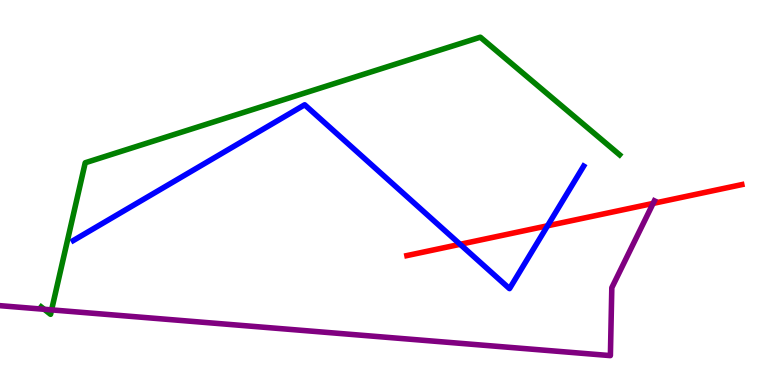[{'lines': ['blue', 'red'], 'intersections': [{'x': 5.94, 'y': 3.65}, {'x': 7.07, 'y': 4.14}]}, {'lines': ['green', 'red'], 'intersections': []}, {'lines': ['purple', 'red'], 'intersections': [{'x': 8.43, 'y': 4.72}]}, {'lines': ['blue', 'green'], 'intersections': []}, {'lines': ['blue', 'purple'], 'intersections': []}, {'lines': ['green', 'purple'], 'intersections': [{'x': 0.57, 'y': 1.97}, {'x': 0.666, 'y': 1.95}]}]